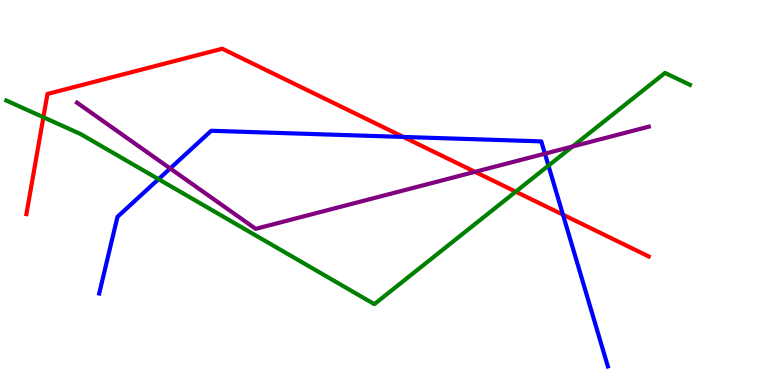[{'lines': ['blue', 'red'], 'intersections': [{'x': 5.2, 'y': 6.44}, {'x': 7.26, 'y': 4.42}]}, {'lines': ['green', 'red'], 'intersections': [{'x': 0.56, 'y': 6.95}, {'x': 6.65, 'y': 5.02}]}, {'lines': ['purple', 'red'], 'intersections': [{'x': 6.13, 'y': 5.54}]}, {'lines': ['blue', 'green'], 'intersections': [{'x': 2.05, 'y': 5.35}, {'x': 7.08, 'y': 5.7}]}, {'lines': ['blue', 'purple'], 'intersections': [{'x': 2.2, 'y': 5.62}, {'x': 7.03, 'y': 6.01}]}, {'lines': ['green', 'purple'], 'intersections': [{'x': 7.39, 'y': 6.2}]}]